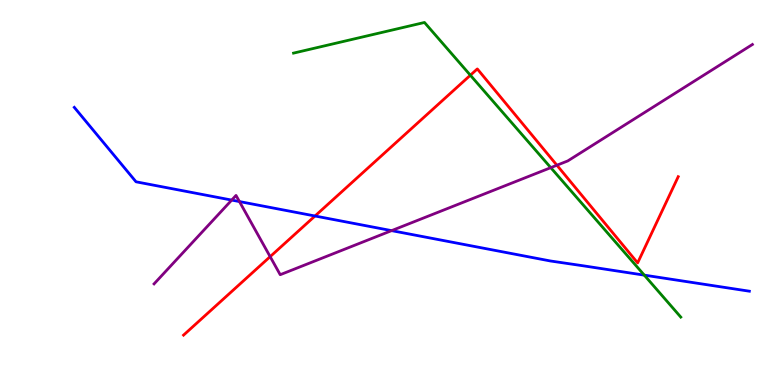[{'lines': ['blue', 'red'], 'intersections': [{'x': 4.06, 'y': 4.39}]}, {'lines': ['green', 'red'], 'intersections': [{'x': 6.07, 'y': 8.05}]}, {'lines': ['purple', 'red'], 'intersections': [{'x': 3.49, 'y': 3.33}, {'x': 7.19, 'y': 5.71}]}, {'lines': ['blue', 'green'], 'intersections': [{'x': 8.31, 'y': 2.85}]}, {'lines': ['blue', 'purple'], 'intersections': [{'x': 2.99, 'y': 4.8}, {'x': 3.09, 'y': 4.76}, {'x': 5.05, 'y': 4.01}]}, {'lines': ['green', 'purple'], 'intersections': [{'x': 7.11, 'y': 5.65}]}]